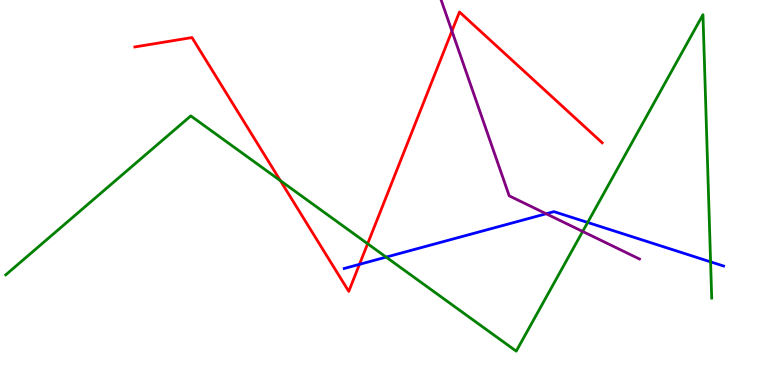[{'lines': ['blue', 'red'], 'intersections': [{'x': 4.64, 'y': 3.13}]}, {'lines': ['green', 'red'], 'intersections': [{'x': 3.62, 'y': 5.31}, {'x': 4.74, 'y': 3.67}]}, {'lines': ['purple', 'red'], 'intersections': [{'x': 5.83, 'y': 9.19}]}, {'lines': ['blue', 'green'], 'intersections': [{'x': 4.98, 'y': 3.32}, {'x': 7.58, 'y': 4.22}, {'x': 9.17, 'y': 3.2}]}, {'lines': ['blue', 'purple'], 'intersections': [{'x': 7.05, 'y': 4.45}]}, {'lines': ['green', 'purple'], 'intersections': [{'x': 7.52, 'y': 3.99}]}]